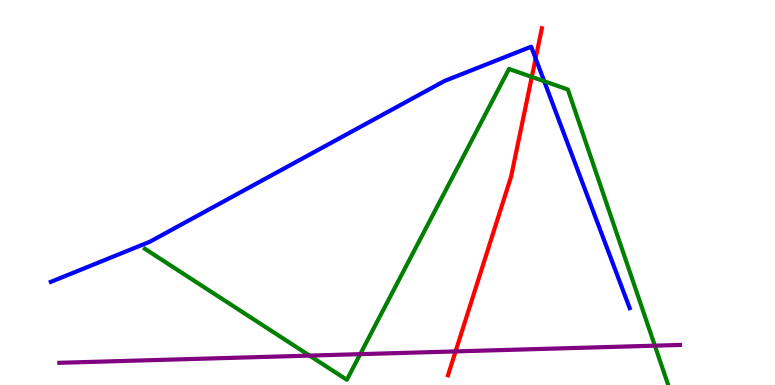[{'lines': ['blue', 'red'], 'intersections': [{'x': 6.91, 'y': 8.48}]}, {'lines': ['green', 'red'], 'intersections': [{'x': 6.86, 'y': 8.0}]}, {'lines': ['purple', 'red'], 'intersections': [{'x': 5.88, 'y': 0.873}]}, {'lines': ['blue', 'green'], 'intersections': [{'x': 7.02, 'y': 7.89}]}, {'lines': ['blue', 'purple'], 'intersections': []}, {'lines': ['green', 'purple'], 'intersections': [{'x': 3.99, 'y': 0.763}, {'x': 4.65, 'y': 0.801}, {'x': 8.45, 'y': 1.02}]}]